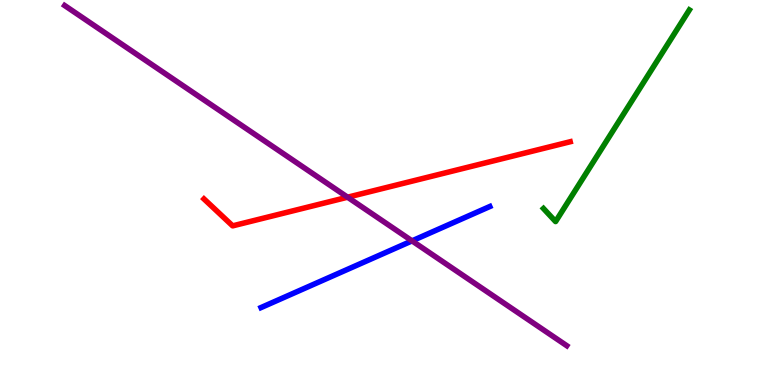[{'lines': ['blue', 'red'], 'intersections': []}, {'lines': ['green', 'red'], 'intersections': []}, {'lines': ['purple', 'red'], 'intersections': [{'x': 4.49, 'y': 4.88}]}, {'lines': ['blue', 'green'], 'intersections': []}, {'lines': ['blue', 'purple'], 'intersections': [{'x': 5.32, 'y': 3.74}]}, {'lines': ['green', 'purple'], 'intersections': []}]